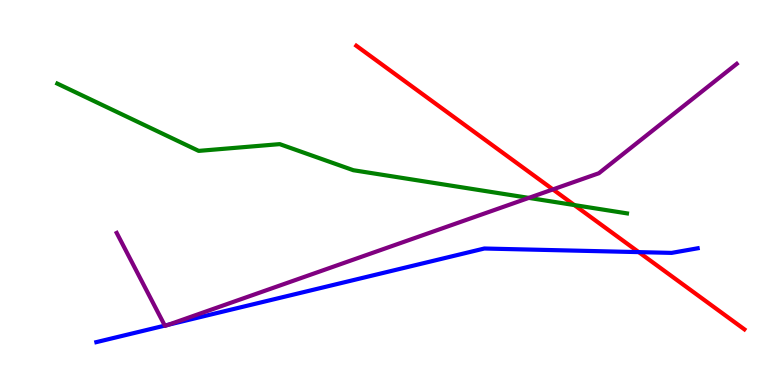[{'lines': ['blue', 'red'], 'intersections': [{'x': 8.24, 'y': 3.45}]}, {'lines': ['green', 'red'], 'intersections': [{'x': 7.41, 'y': 4.67}]}, {'lines': ['purple', 'red'], 'intersections': [{'x': 7.13, 'y': 5.08}]}, {'lines': ['blue', 'green'], 'intersections': []}, {'lines': ['blue', 'purple'], 'intersections': [{'x': 2.13, 'y': 1.54}, {'x': 2.17, 'y': 1.56}]}, {'lines': ['green', 'purple'], 'intersections': [{'x': 6.82, 'y': 4.86}]}]